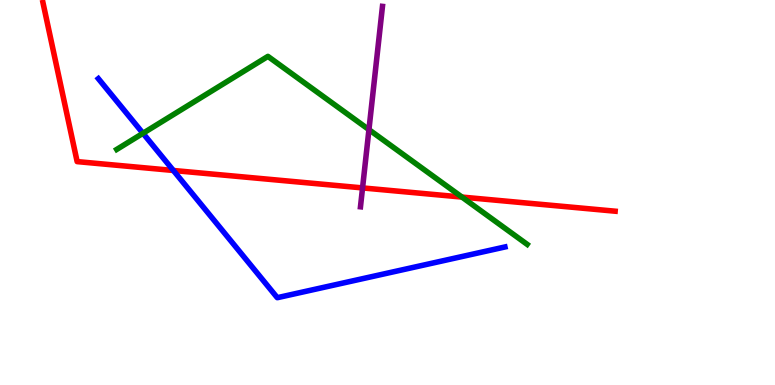[{'lines': ['blue', 'red'], 'intersections': [{'x': 2.24, 'y': 5.57}]}, {'lines': ['green', 'red'], 'intersections': [{'x': 5.96, 'y': 4.88}]}, {'lines': ['purple', 'red'], 'intersections': [{'x': 4.68, 'y': 5.12}]}, {'lines': ['blue', 'green'], 'intersections': [{'x': 1.84, 'y': 6.54}]}, {'lines': ['blue', 'purple'], 'intersections': []}, {'lines': ['green', 'purple'], 'intersections': [{'x': 4.76, 'y': 6.63}]}]